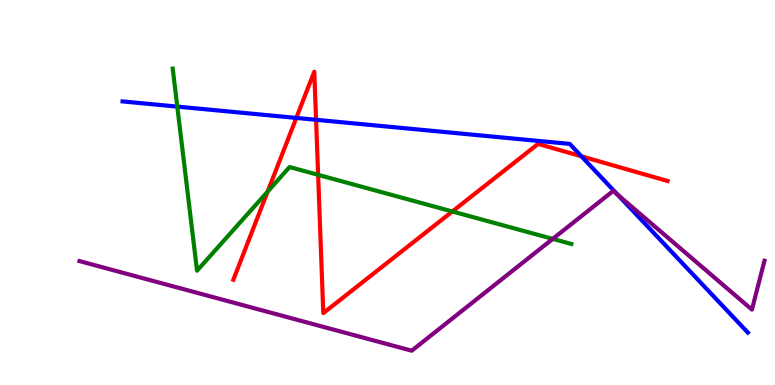[{'lines': ['blue', 'red'], 'intersections': [{'x': 3.82, 'y': 6.94}, {'x': 4.08, 'y': 6.89}, {'x': 7.5, 'y': 5.94}]}, {'lines': ['green', 'red'], 'intersections': [{'x': 3.45, 'y': 5.02}, {'x': 4.1, 'y': 5.46}, {'x': 5.84, 'y': 4.51}]}, {'lines': ['purple', 'red'], 'intersections': []}, {'lines': ['blue', 'green'], 'intersections': [{'x': 2.29, 'y': 7.23}]}, {'lines': ['blue', 'purple'], 'intersections': [{'x': 7.97, 'y': 4.94}]}, {'lines': ['green', 'purple'], 'intersections': [{'x': 7.13, 'y': 3.8}]}]